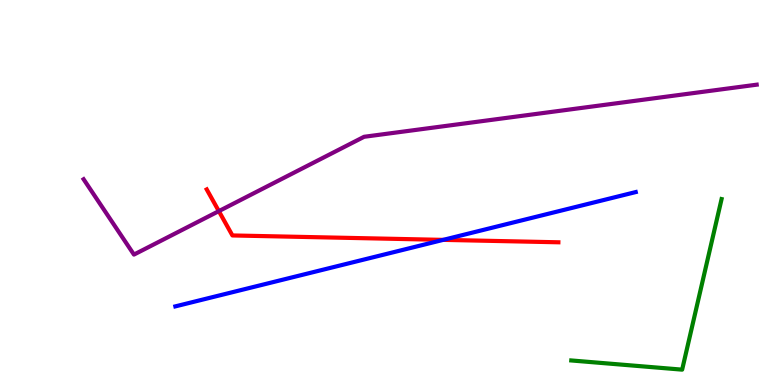[{'lines': ['blue', 'red'], 'intersections': [{'x': 5.72, 'y': 3.77}]}, {'lines': ['green', 'red'], 'intersections': []}, {'lines': ['purple', 'red'], 'intersections': [{'x': 2.82, 'y': 4.52}]}, {'lines': ['blue', 'green'], 'intersections': []}, {'lines': ['blue', 'purple'], 'intersections': []}, {'lines': ['green', 'purple'], 'intersections': []}]